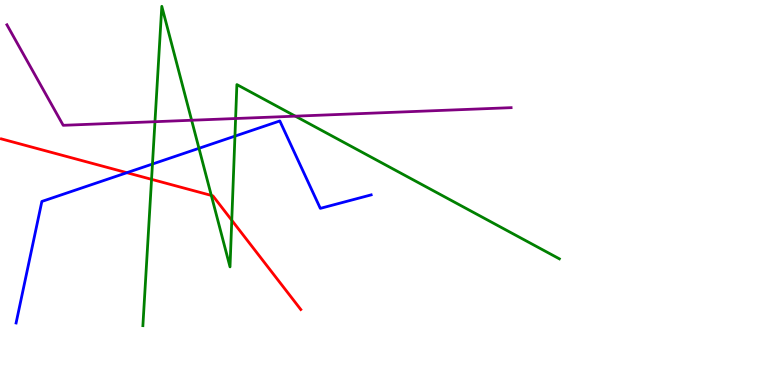[{'lines': ['blue', 'red'], 'intersections': [{'x': 1.64, 'y': 5.51}]}, {'lines': ['green', 'red'], 'intersections': [{'x': 1.96, 'y': 5.34}, {'x': 2.73, 'y': 4.92}, {'x': 2.99, 'y': 4.28}]}, {'lines': ['purple', 'red'], 'intersections': []}, {'lines': ['blue', 'green'], 'intersections': [{'x': 1.97, 'y': 5.74}, {'x': 2.57, 'y': 6.15}, {'x': 3.03, 'y': 6.46}]}, {'lines': ['blue', 'purple'], 'intersections': []}, {'lines': ['green', 'purple'], 'intersections': [{'x': 2.0, 'y': 6.84}, {'x': 2.47, 'y': 6.88}, {'x': 3.04, 'y': 6.92}, {'x': 3.81, 'y': 6.98}]}]